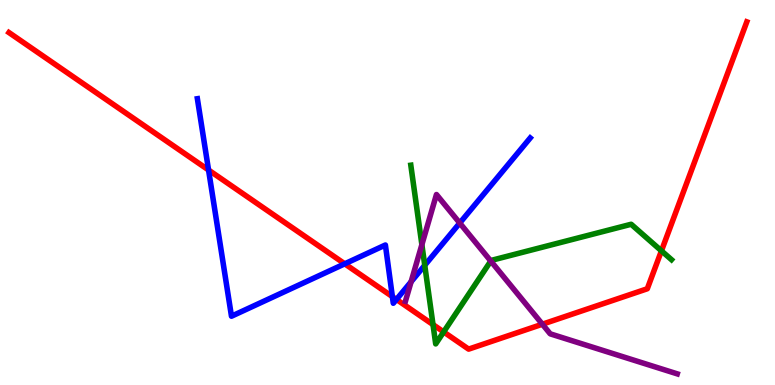[{'lines': ['blue', 'red'], 'intersections': [{'x': 2.69, 'y': 5.58}, {'x': 4.45, 'y': 3.15}, {'x': 5.06, 'y': 2.3}, {'x': 5.12, 'y': 2.22}]}, {'lines': ['green', 'red'], 'intersections': [{'x': 5.59, 'y': 1.57}, {'x': 5.72, 'y': 1.38}, {'x': 8.53, 'y': 3.48}]}, {'lines': ['purple', 'red'], 'intersections': [{'x': 7.0, 'y': 1.58}]}, {'lines': ['blue', 'green'], 'intersections': [{'x': 5.48, 'y': 3.11}]}, {'lines': ['blue', 'purple'], 'intersections': [{'x': 5.3, 'y': 2.68}, {'x': 5.93, 'y': 4.21}]}, {'lines': ['green', 'purple'], 'intersections': [{'x': 5.44, 'y': 3.64}, {'x': 6.33, 'y': 3.22}]}]